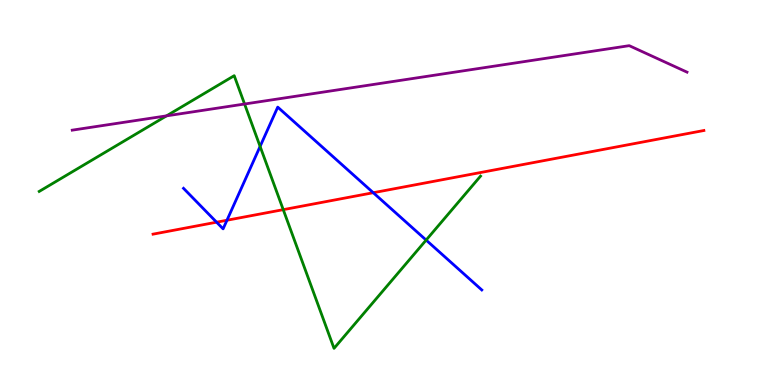[{'lines': ['blue', 'red'], 'intersections': [{'x': 2.79, 'y': 4.23}, {'x': 2.93, 'y': 4.28}, {'x': 4.82, 'y': 4.99}]}, {'lines': ['green', 'red'], 'intersections': [{'x': 3.65, 'y': 4.55}]}, {'lines': ['purple', 'red'], 'intersections': []}, {'lines': ['blue', 'green'], 'intersections': [{'x': 3.36, 'y': 6.2}, {'x': 5.5, 'y': 3.76}]}, {'lines': ['blue', 'purple'], 'intersections': []}, {'lines': ['green', 'purple'], 'intersections': [{'x': 2.15, 'y': 6.99}, {'x': 3.16, 'y': 7.3}]}]